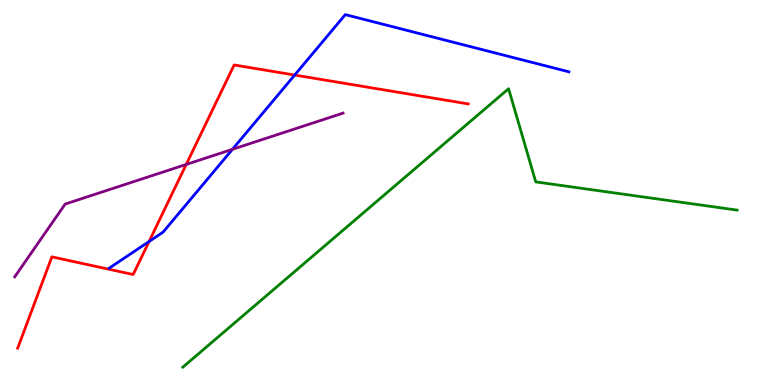[{'lines': ['blue', 'red'], 'intersections': [{'x': 1.92, 'y': 3.73}, {'x': 3.8, 'y': 8.05}]}, {'lines': ['green', 'red'], 'intersections': []}, {'lines': ['purple', 'red'], 'intersections': [{'x': 2.4, 'y': 5.73}]}, {'lines': ['blue', 'green'], 'intersections': []}, {'lines': ['blue', 'purple'], 'intersections': [{'x': 3.0, 'y': 6.12}]}, {'lines': ['green', 'purple'], 'intersections': []}]